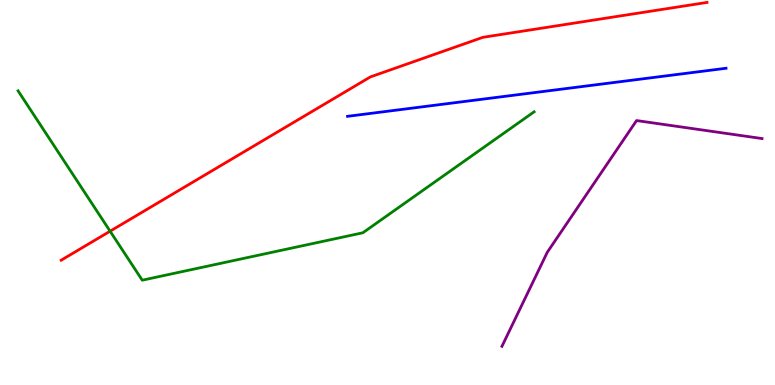[{'lines': ['blue', 'red'], 'intersections': []}, {'lines': ['green', 'red'], 'intersections': [{'x': 1.42, 'y': 3.99}]}, {'lines': ['purple', 'red'], 'intersections': []}, {'lines': ['blue', 'green'], 'intersections': []}, {'lines': ['blue', 'purple'], 'intersections': []}, {'lines': ['green', 'purple'], 'intersections': []}]